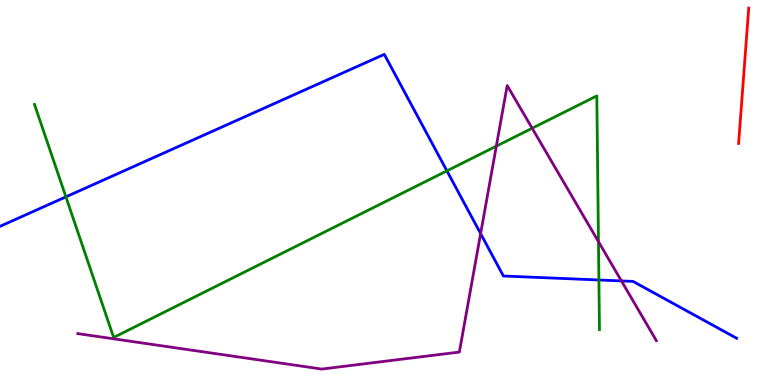[{'lines': ['blue', 'red'], 'intersections': []}, {'lines': ['green', 'red'], 'intersections': []}, {'lines': ['purple', 'red'], 'intersections': []}, {'lines': ['blue', 'green'], 'intersections': [{'x': 0.85, 'y': 4.89}, {'x': 5.77, 'y': 5.56}, {'x': 7.73, 'y': 2.73}]}, {'lines': ['blue', 'purple'], 'intersections': [{'x': 6.2, 'y': 3.93}, {'x': 8.02, 'y': 2.7}]}, {'lines': ['green', 'purple'], 'intersections': [{'x': 6.4, 'y': 6.2}, {'x': 6.87, 'y': 6.67}, {'x': 7.72, 'y': 3.72}]}]